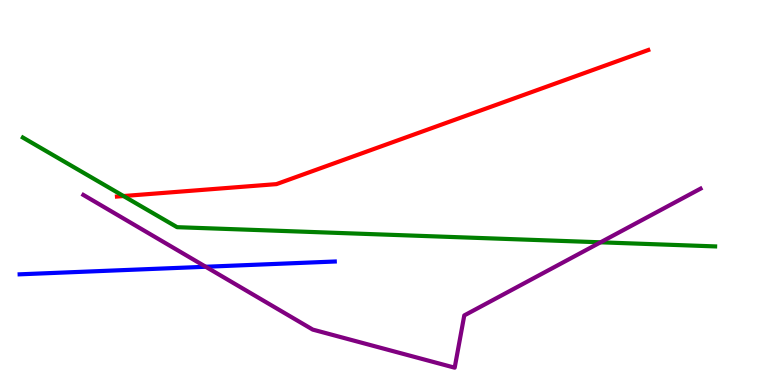[{'lines': ['blue', 'red'], 'intersections': []}, {'lines': ['green', 'red'], 'intersections': [{'x': 1.59, 'y': 4.91}]}, {'lines': ['purple', 'red'], 'intersections': []}, {'lines': ['blue', 'green'], 'intersections': []}, {'lines': ['blue', 'purple'], 'intersections': [{'x': 2.65, 'y': 3.07}]}, {'lines': ['green', 'purple'], 'intersections': [{'x': 7.75, 'y': 3.71}]}]